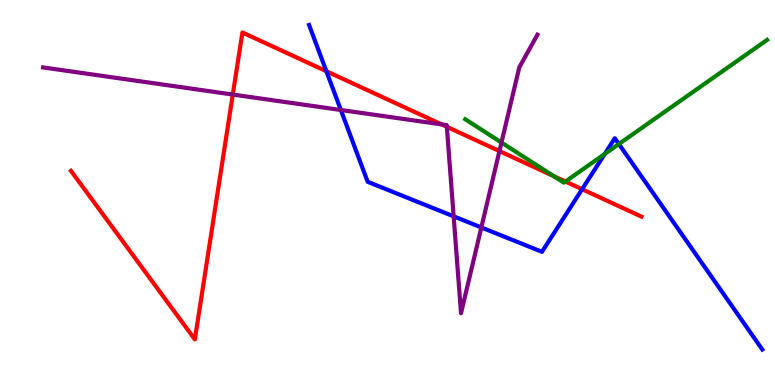[{'lines': ['blue', 'red'], 'intersections': [{'x': 4.21, 'y': 8.15}, {'x': 7.51, 'y': 5.09}]}, {'lines': ['green', 'red'], 'intersections': [{'x': 7.14, 'y': 5.43}, {'x': 7.3, 'y': 5.28}]}, {'lines': ['purple', 'red'], 'intersections': [{'x': 3.0, 'y': 7.54}, {'x': 5.7, 'y': 6.77}, {'x': 5.77, 'y': 6.71}, {'x': 6.44, 'y': 6.08}]}, {'lines': ['blue', 'green'], 'intersections': [{'x': 7.8, 'y': 6.0}, {'x': 7.99, 'y': 6.26}]}, {'lines': ['blue', 'purple'], 'intersections': [{'x': 4.4, 'y': 7.14}, {'x': 5.85, 'y': 4.38}, {'x': 6.21, 'y': 4.09}]}, {'lines': ['green', 'purple'], 'intersections': [{'x': 6.47, 'y': 6.3}]}]